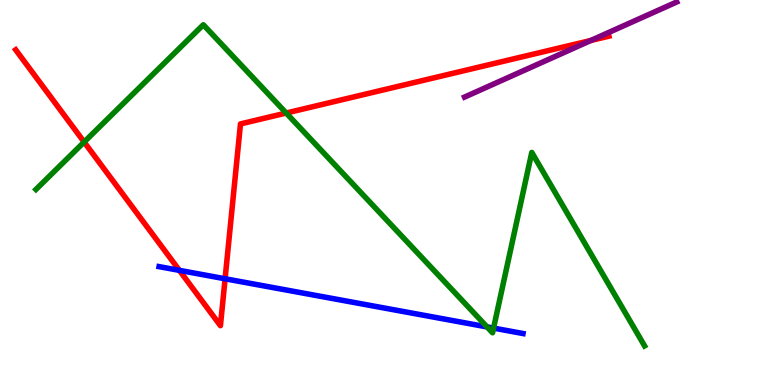[{'lines': ['blue', 'red'], 'intersections': [{'x': 2.31, 'y': 2.98}, {'x': 2.9, 'y': 2.76}]}, {'lines': ['green', 'red'], 'intersections': [{'x': 1.09, 'y': 6.31}, {'x': 3.69, 'y': 7.06}]}, {'lines': ['purple', 'red'], 'intersections': [{'x': 7.62, 'y': 8.95}]}, {'lines': ['blue', 'green'], 'intersections': [{'x': 6.28, 'y': 1.51}, {'x': 6.37, 'y': 1.48}]}, {'lines': ['blue', 'purple'], 'intersections': []}, {'lines': ['green', 'purple'], 'intersections': []}]